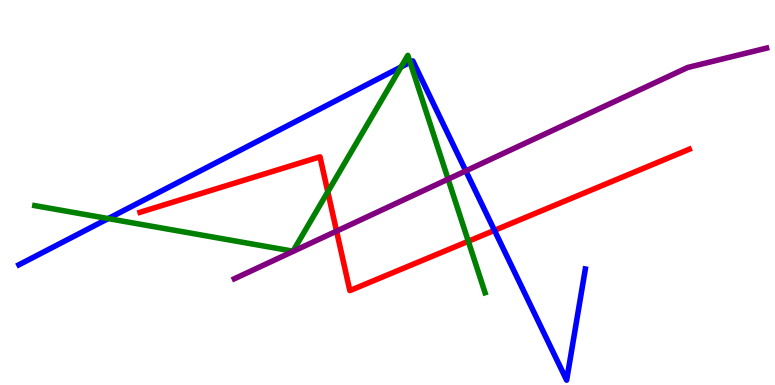[{'lines': ['blue', 'red'], 'intersections': [{'x': 6.38, 'y': 4.02}]}, {'lines': ['green', 'red'], 'intersections': [{'x': 4.23, 'y': 5.02}, {'x': 6.04, 'y': 3.73}]}, {'lines': ['purple', 'red'], 'intersections': [{'x': 4.34, 'y': 4.0}]}, {'lines': ['blue', 'green'], 'intersections': [{'x': 1.4, 'y': 4.32}, {'x': 5.17, 'y': 8.26}, {'x': 5.29, 'y': 8.38}]}, {'lines': ['blue', 'purple'], 'intersections': [{'x': 6.01, 'y': 5.56}]}, {'lines': ['green', 'purple'], 'intersections': [{'x': 5.78, 'y': 5.35}]}]